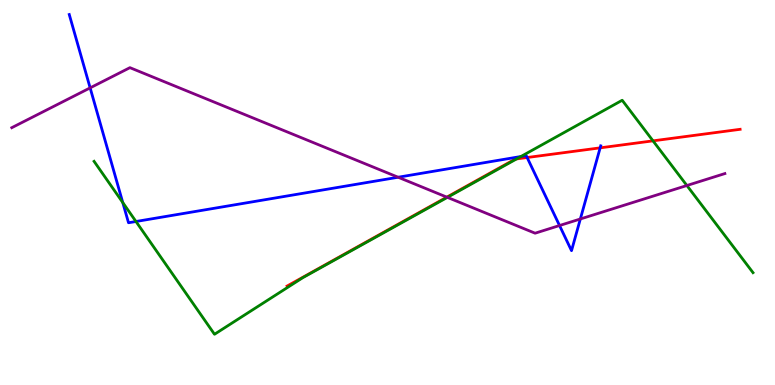[{'lines': ['blue', 'red'], 'intersections': [{'x': 6.8, 'y': 5.91}, {'x': 7.74, 'y': 6.16}]}, {'lines': ['green', 'red'], 'intersections': [{'x': 6.67, 'y': 5.87}, {'x': 8.43, 'y': 6.34}]}, {'lines': ['purple', 'red'], 'intersections': [{'x': 5.77, 'y': 4.88}]}, {'lines': ['blue', 'green'], 'intersections': [{'x': 1.58, 'y': 4.74}, {'x': 1.75, 'y': 4.25}, {'x': 6.72, 'y': 5.93}]}, {'lines': ['blue', 'purple'], 'intersections': [{'x': 1.16, 'y': 7.72}, {'x': 5.14, 'y': 5.4}, {'x': 7.22, 'y': 4.14}, {'x': 7.49, 'y': 4.31}]}, {'lines': ['green', 'purple'], 'intersections': [{'x': 5.77, 'y': 4.87}, {'x': 8.86, 'y': 5.18}]}]